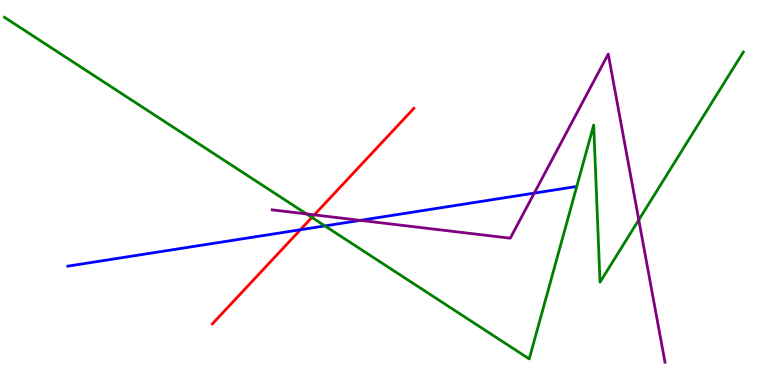[{'lines': ['blue', 'red'], 'intersections': [{'x': 3.88, 'y': 4.03}]}, {'lines': ['green', 'red'], 'intersections': [{'x': 4.02, 'y': 4.35}]}, {'lines': ['purple', 'red'], 'intersections': [{'x': 4.06, 'y': 4.42}]}, {'lines': ['blue', 'green'], 'intersections': [{'x': 4.19, 'y': 4.13}]}, {'lines': ['blue', 'purple'], 'intersections': [{'x': 4.65, 'y': 4.28}, {'x': 6.89, 'y': 4.98}]}, {'lines': ['green', 'purple'], 'intersections': [{'x': 3.96, 'y': 4.44}, {'x': 8.24, 'y': 4.29}]}]